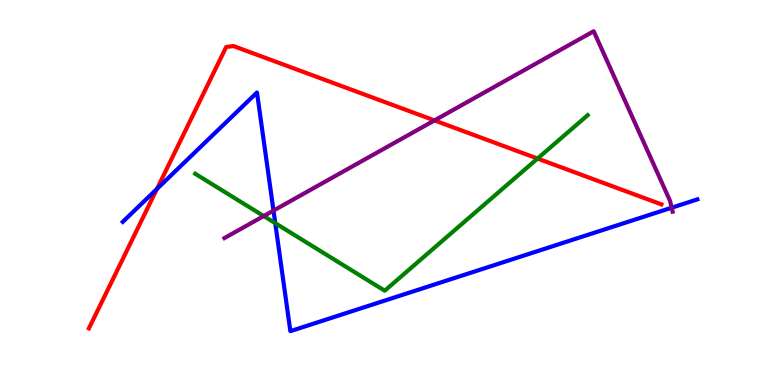[{'lines': ['blue', 'red'], 'intersections': [{'x': 2.03, 'y': 5.09}]}, {'lines': ['green', 'red'], 'intersections': [{'x': 6.94, 'y': 5.88}]}, {'lines': ['purple', 'red'], 'intersections': [{'x': 5.61, 'y': 6.87}]}, {'lines': ['blue', 'green'], 'intersections': [{'x': 3.55, 'y': 4.2}]}, {'lines': ['blue', 'purple'], 'intersections': [{'x': 3.53, 'y': 4.53}, {'x': 8.67, 'y': 4.6}]}, {'lines': ['green', 'purple'], 'intersections': [{'x': 3.4, 'y': 4.39}]}]